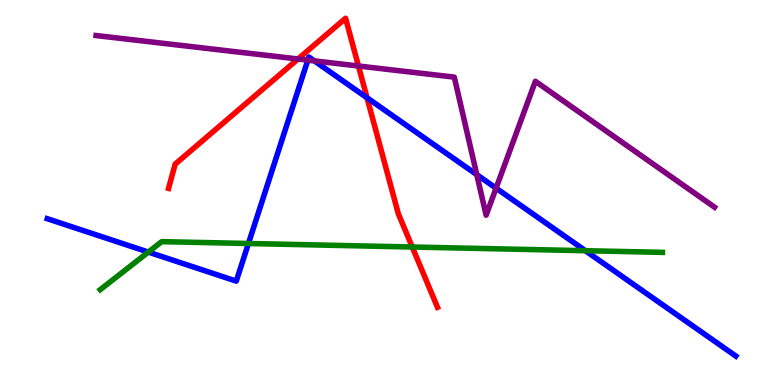[{'lines': ['blue', 'red'], 'intersections': [{'x': 4.74, 'y': 7.46}]}, {'lines': ['green', 'red'], 'intersections': [{'x': 5.32, 'y': 3.58}]}, {'lines': ['purple', 'red'], 'intersections': [{'x': 3.85, 'y': 8.47}, {'x': 4.63, 'y': 8.29}]}, {'lines': ['blue', 'green'], 'intersections': [{'x': 1.91, 'y': 3.45}, {'x': 3.21, 'y': 3.68}, {'x': 7.55, 'y': 3.49}]}, {'lines': ['blue', 'purple'], 'intersections': [{'x': 3.97, 'y': 8.44}, {'x': 4.06, 'y': 8.42}, {'x': 6.15, 'y': 5.46}, {'x': 6.4, 'y': 5.11}]}, {'lines': ['green', 'purple'], 'intersections': []}]